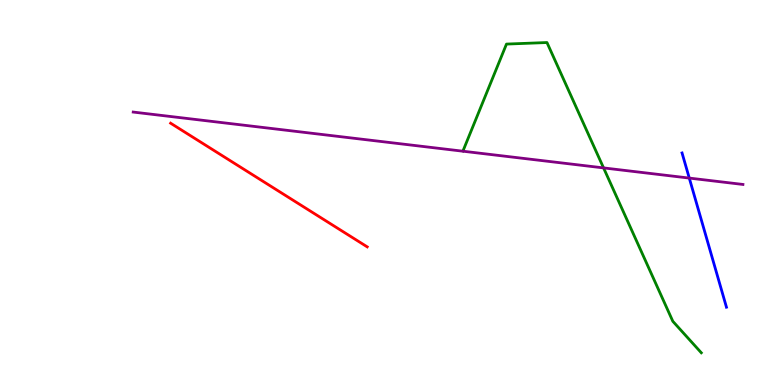[{'lines': ['blue', 'red'], 'intersections': []}, {'lines': ['green', 'red'], 'intersections': []}, {'lines': ['purple', 'red'], 'intersections': []}, {'lines': ['blue', 'green'], 'intersections': []}, {'lines': ['blue', 'purple'], 'intersections': [{'x': 8.89, 'y': 5.37}]}, {'lines': ['green', 'purple'], 'intersections': [{'x': 7.79, 'y': 5.64}]}]